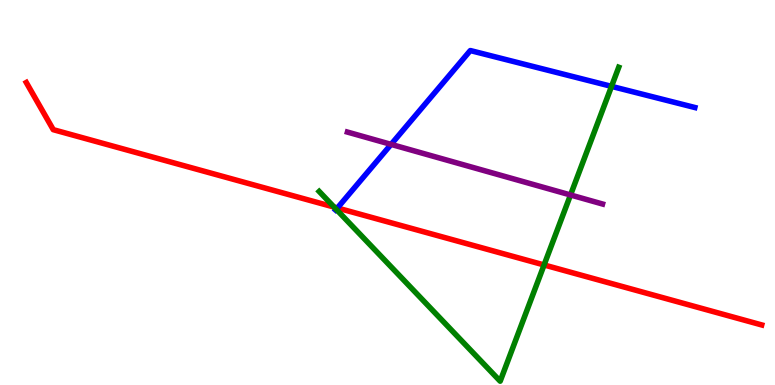[{'lines': ['blue', 'red'], 'intersections': [{'x': 4.35, 'y': 4.6}]}, {'lines': ['green', 'red'], 'intersections': [{'x': 4.31, 'y': 4.62}, {'x': 7.02, 'y': 3.12}]}, {'lines': ['purple', 'red'], 'intersections': []}, {'lines': ['blue', 'green'], 'intersections': [{'x': 4.34, 'y': 4.56}, {'x': 7.89, 'y': 7.76}]}, {'lines': ['blue', 'purple'], 'intersections': [{'x': 5.05, 'y': 6.25}]}, {'lines': ['green', 'purple'], 'intersections': [{'x': 7.36, 'y': 4.94}]}]